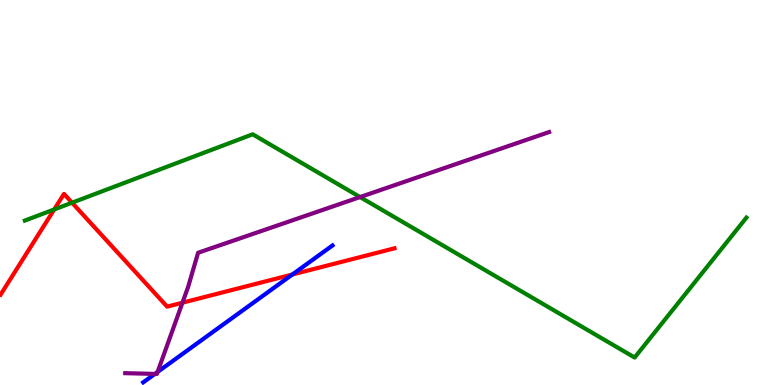[{'lines': ['blue', 'red'], 'intersections': [{'x': 3.77, 'y': 2.87}]}, {'lines': ['green', 'red'], 'intersections': [{'x': 0.7, 'y': 4.56}, {'x': 0.93, 'y': 4.74}]}, {'lines': ['purple', 'red'], 'intersections': [{'x': 2.35, 'y': 2.14}]}, {'lines': ['blue', 'green'], 'intersections': []}, {'lines': ['blue', 'purple'], 'intersections': [{'x': 2.0, 'y': 0.288}, {'x': 2.03, 'y': 0.339}]}, {'lines': ['green', 'purple'], 'intersections': [{'x': 4.65, 'y': 4.88}]}]